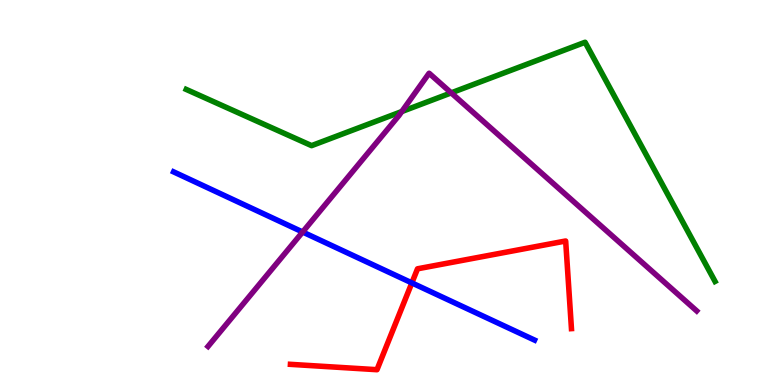[{'lines': ['blue', 'red'], 'intersections': [{'x': 5.31, 'y': 2.65}]}, {'lines': ['green', 'red'], 'intersections': []}, {'lines': ['purple', 'red'], 'intersections': []}, {'lines': ['blue', 'green'], 'intersections': []}, {'lines': ['blue', 'purple'], 'intersections': [{'x': 3.9, 'y': 3.97}]}, {'lines': ['green', 'purple'], 'intersections': [{'x': 5.18, 'y': 7.1}, {'x': 5.82, 'y': 7.59}]}]